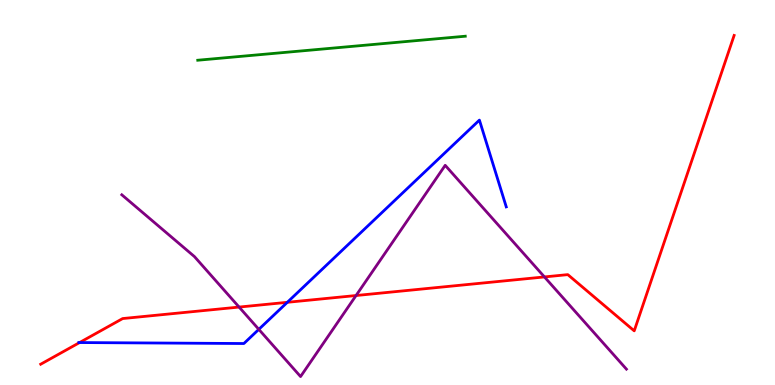[{'lines': ['blue', 'red'], 'intersections': [{'x': 1.03, 'y': 1.1}, {'x': 3.71, 'y': 2.15}]}, {'lines': ['green', 'red'], 'intersections': []}, {'lines': ['purple', 'red'], 'intersections': [{'x': 3.09, 'y': 2.02}, {'x': 4.59, 'y': 2.32}, {'x': 7.03, 'y': 2.81}]}, {'lines': ['blue', 'green'], 'intersections': []}, {'lines': ['blue', 'purple'], 'intersections': [{'x': 3.34, 'y': 1.45}]}, {'lines': ['green', 'purple'], 'intersections': []}]